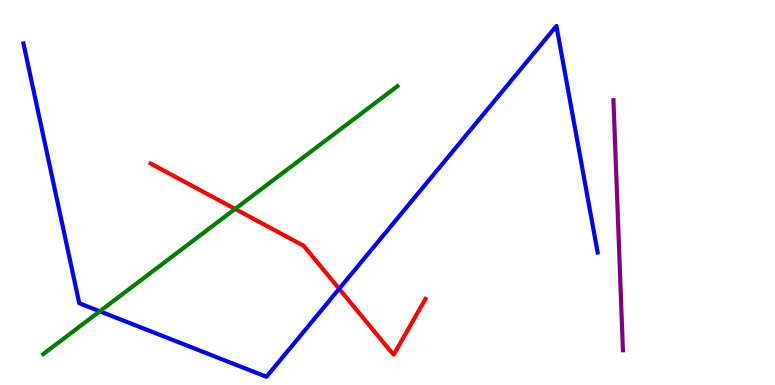[{'lines': ['blue', 'red'], 'intersections': [{'x': 4.38, 'y': 2.5}]}, {'lines': ['green', 'red'], 'intersections': [{'x': 3.03, 'y': 4.57}]}, {'lines': ['purple', 'red'], 'intersections': []}, {'lines': ['blue', 'green'], 'intersections': [{'x': 1.29, 'y': 1.91}]}, {'lines': ['blue', 'purple'], 'intersections': []}, {'lines': ['green', 'purple'], 'intersections': []}]